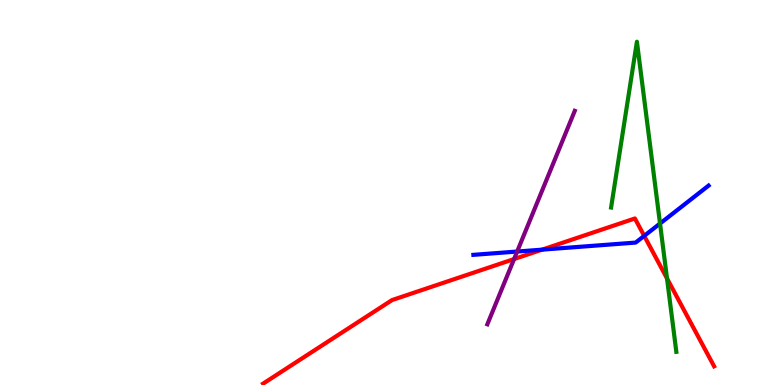[{'lines': ['blue', 'red'], 'intersections': [{'x': 6.99, 'y': 3.52}, {'x': 8.31, 'y': 3.87}]}, {'lines': ['green', 'red'], 'intersections': [{'x': 8.61, 'y': 2.77}]}, {'lines': ['purple', 'red'], 'intersections': [{'x': 6.63, 'y': 3.27}]}, {'lines': ['blue', 'green'], 'intersections': [{'x': 8.52, 'y': 4.19}]}, {'lines': ['blue', 'purple'], 'intersections': [{'x': 6.67, 'y': 3.47}]}, {'lines': ['green', 'purple'], 'intersections': []}]